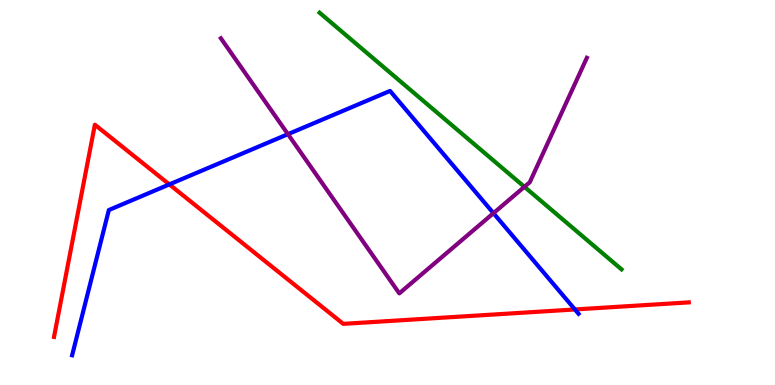[{'lines': ['blue', 'red'], 'intersections': [{'x': 2.19, 'y': 5.21}, {'x': 7.42, 'y': 1.96}]}, {'lines': ['green', 'red'], 'intersections': []}, {'lines': ['purple', 'red'], 'intersections': []}, {'lines': ['blue', 'green'], 'intersections': []}, {'lines': ['blue', 'purple'], 'intersections': [{'x': 3.72, 'y': 6.51}, {'x': 6.37, 'y': 4.46}]}, {'lines': ['green', 'purple'], 'intersections': [{'x': 6.77, 'y': 5.15}]}]